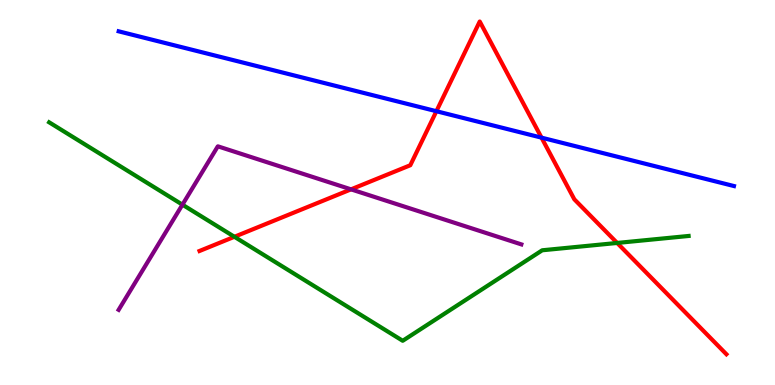[{'lines': ['blue', 'red'], 'intersections': [{'x': 5.63, 'y': 7.11}, {'x': 6.99, 'y': 6.42}]}, {'lines': ['green', 'red'], 'intersections': [{'x': 3.02, 'y': 3.85}, {'x': 7.96, 'y': 3.69}]}, {'lines': ['purple', 'red'], 'intersections': [{'x': 4.53, 'y': 5.08}]}, {'lines': ['blue', 'green'], 'intersections': []}, {'lines': ['blue', 'purple'], 'intersections': []}, {'lines': ['green', 'purple'], 'intersections': [{'x': 2.35, 'y': 4.68}]}]